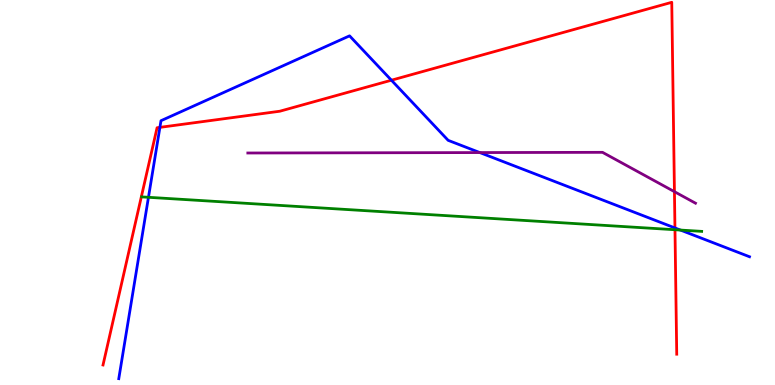[{'lines': ['blue', 'red'], 'intersections': [{'x': 2.06, 'y': 6.69}, {'x': 5.05, 'y': 7.92}, {'x': 8.71, 'y': 4.08}]}, {'lines': ['green', 'red'], 'intersections': [{'x': 8.71, 'y': 4.03}]}, {'lines': ['purple', 'red'], 'intersections': [{'x': 8.7, 'y': 5.02}]}, {'lines': ['blue', 'green'], 'intersections': [{'x': 1.92, 'y': 4.88}, {'x': 8.78, 'y': 4.02}]}, {'lines': ['blue', 'purple'], 'intersections': [{'x': 6.19, 'y': 6.04}]}, {'lines': ['green', 'purple'], 'intersections': []}]